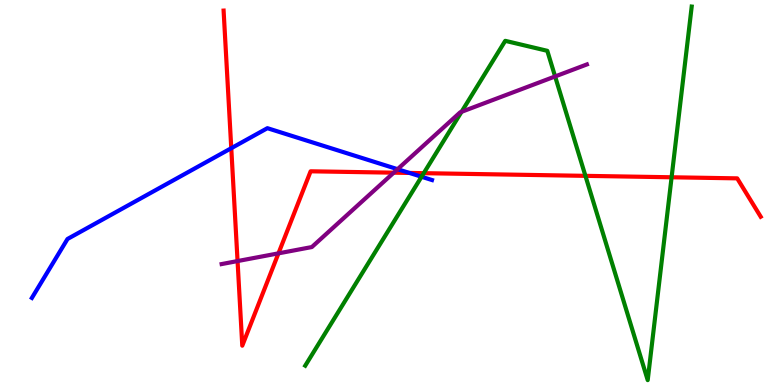[{'lines': ['blue', 'red'], 'intersections': [{'x': 2.98, 'y': 6.15}, {'x': 5.28, 'y': 5.51}]}, {'lines': ['green', 'red'], 'intersections': [{'x': 5.47, 'y': 5.5}, {'x': 7.55, 'y': 5.43}, {'x': 8.67, 'y': 5.4}]}, {'lines': ['purple', 'red'], 'intersections': [{'x': 3.07, 'y': 3.22}, {'x': 3.59, 'y': 3.42}, {'x': 5.08, 'y': 5.51}]}, {'lines': ['blue', 'green'], 'intersections': [{'x': 5.44, 'y': 5.41}]}, {'lines': ['blue', 'purple'], 'intersections': [{'x': 5.13, 'y': 5.61}]}, {'lines': ['green', 'purple'], 'intersections': [{'x': 5.96, 'y': 7.1}, {'x': 7.16, 'y': 8.01}]}]